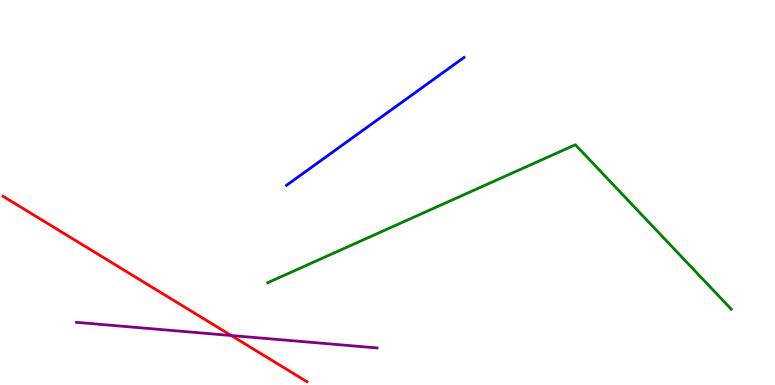[{'lines': ['blue', 'red'], 'intersections': []}, {'lines': ['green', 'red'], 'intersections': []}, {'lines': ['purple', 'red'], 'intersections': [{'x': 2.98, 'y': 1.29}]}, {'lines': ['blue', 'green'], 'intersections': []}, {'lines': ['blue', 'purple'], 'intersections': []}, {'lines': ['green', 'purple'], 'intersections': []}]